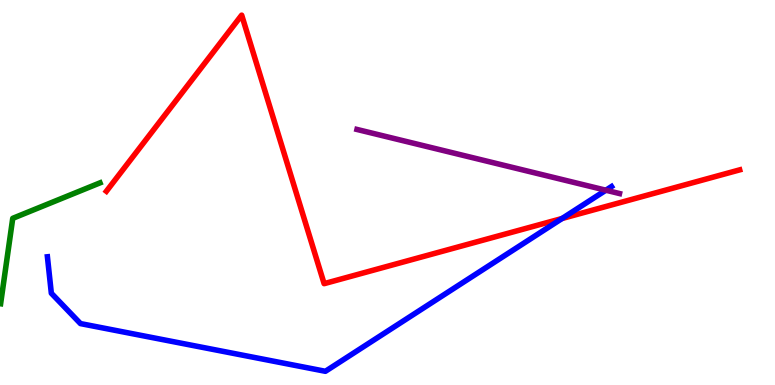[{'lines': ['blue', 'red'], 'intersections': [{'x': 7.25, 'y': 4.32}]}, {'lines': ['green', 'red'], 'intersections': []}, {'lines': ['purple', 'red'], 'intersections': []}, {'lines': ['blue', 'green'], 'intersections': []}, {'lines': ['blue', 'purple'], 'intersections': [{'x': 7.82, 'y': 5.06}]}, {'lines': ['green', 'purple'], 'intersections': []}]